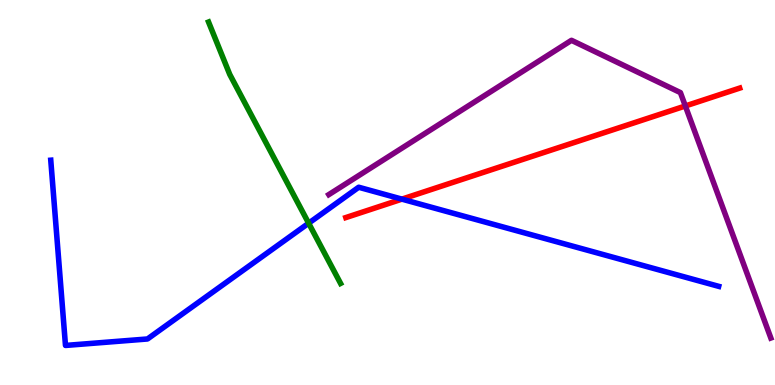[{'lines': ['blue', 'red'], 'intersections': [{'x': 5.19, 'y': 4.83}]}, {'lines': ['green', 'red'], 'intersections': []}, {'lines': ['purple', 'red'], 'intersections': [{'x': 8.84, 'y': 7.25}]}, {'lines': ['blue', 'green'], 'intersections': [{'x': 3.98, 'y': 4.2}]}, {'lines': ['blue', 'purple'], 'intersections': []}, {'lines': ['green', 'purple'], 'intersections': []}]